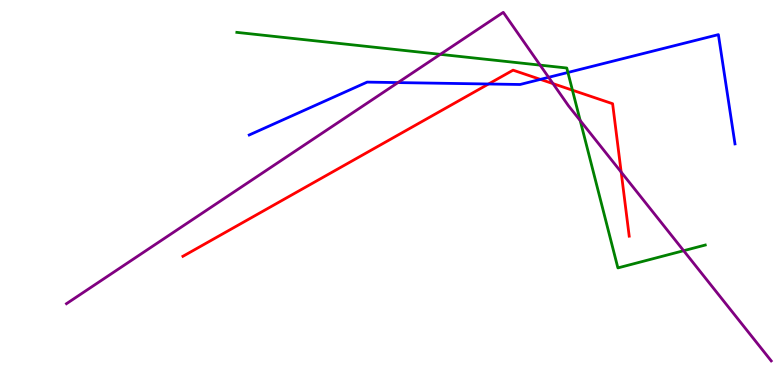[{'lines': ['blue', 'red'], 'intersections': [{'x': 6.3, 'y': 7.82}, {'x': 6.97, 'y': 7.94}]}, {'lines': ['green', 'red'], 'intersections': [{'x': 7.39, 'y': 7.66}]}, {'lines': ['purple', 'red'], 'intersections': [{'x': 7.14, 'y': 7.83}, {'x': 8.02, 'y': 5.53}]}, {'lines': ['blue', 'green'], 'intersections': [{'x': 7.33, 'y': 8.12}]}, {'lines': ['blue', 'purple'], 'intersections': [{'x': 5.14, 'y': 7.85}, {'x': 7.08, 'y': 7.99}]}, {'lines': ['green', 'purple'], 'intersections': [{'x': 5.68, 'y': 8.59}, {'x': 6.97, 'y': 8.31}, {'x': 7.49, 'y': 6.87}, {'x': 8.82, 'y': 3.49}]}]